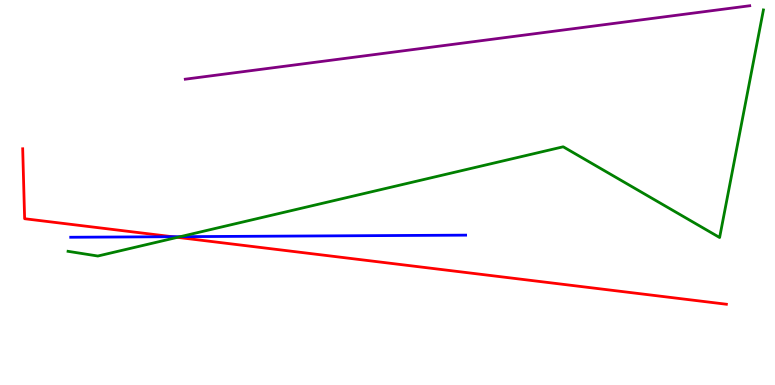[{'lines': ['blue', 'red'], 'intersections': [{'x': 2.22, 'y': 3.85}]}, {'lines': ['green', 'red'], 'intersections': [{'x': 2.29, 'y': 3.84}]}, {'lines': ['purple', 'red'], 'intersections': []}, {'lines': ['blue', 'green'], 'intersections': [{'x': 2.33, 'y': 3.85}]}, {'lines': ['blue', 'purple'], 'intersections': []}, {'lines': ['green', 'purple'], 'intersections': []}]